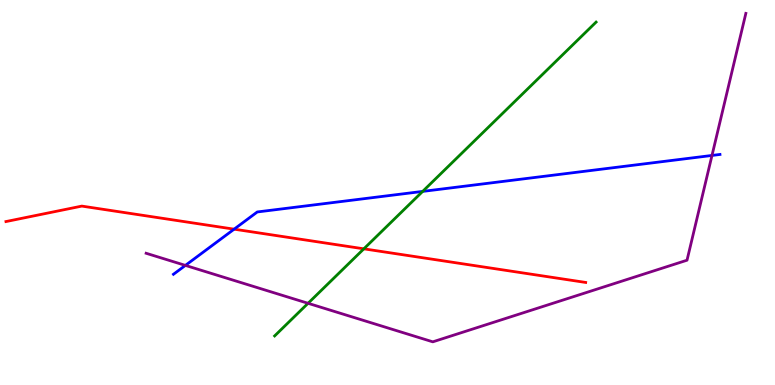[{'lines': ['blue', 'red'], 'intersections': [{'x': 3.02, 'y': 4.05}]}, {'lines': ['green', 'red'], 'intersections': [{'x': 4.69, 'y': 3.54}]}, {'lines': ['purple', 'red'], 'intersections': []}, {'lines': ['blue', 'green'], 'intersections': [{'x': 5.45, 'y': 5.03}]}, {'lines': ['blue', 'purple'], 'intersections': [{'x': 2.39, 'y': 3.11}, {'x': 9.19, 'y': 5.96}]}, {'lines': ['green', 'purple'], 'intersections': [{'x': 3.97, 'y': 2.12}]}]